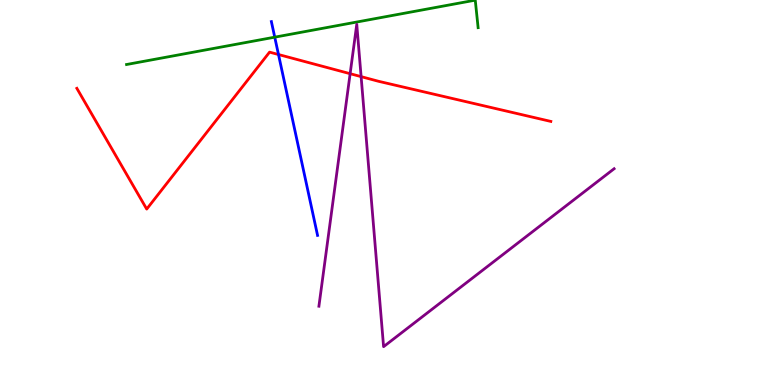[{'lines': ['blue', 'red'], 'intersections': [{'x': 3.59, 'y': 8.58}]}, {'lines': ['green', 'red'], 'intersections': []}, {'lines': ['purple', 'red'], 'intersections': [{'x': 4.52, 'y': 8.09}, {'x': 4.66, 'y': 8.01}]}, {'lines': ['blue', 'green'], 'intersections': [{'x': 3.55, 'y': 9.03}]}, {'lines': ['blue', 'purple'], 'intersections': []}, {'lines': ['green', 'purple'], 'intersections': []}]